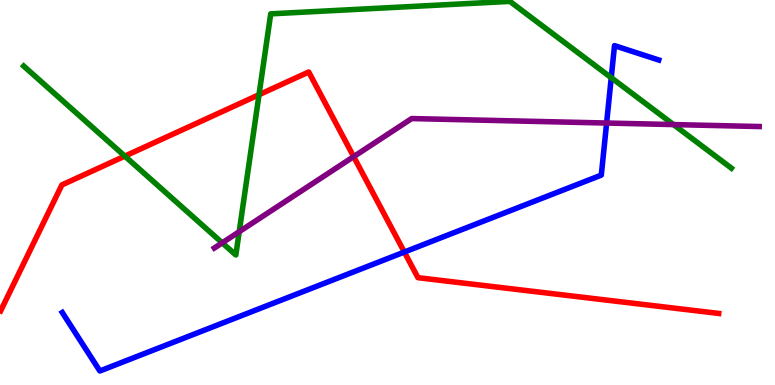[{'lines': ['blue', 'red'], 'intersections': [{'x': 5.22, 'y': 3.45}]}, {'lines': ['green', 'red'], 'intersections': [{'x': 1.61, 'y': 5.94}, {'x': 3.34, 'y': 7.54}]}, {'lines': ['purple', 'red'], 'intersections': [{'x': 4.56, 'y': 5.93}]}, {'lines': ['blue', 'green'], 'intersections': [{'x': 7.89, 'y': 7.98}]}, {'lines': ['blue', 'purple'], 'intersections': [{'x': 7.83, 'y': 6.8}]}, {'lines': ['green', 'purple'], 'intersections': [{'x': 2.87, 'y': 3.69}, {'x': 3.09, 'y': 3.98}, {'x': 8.69, 'y': 6.76}]}]